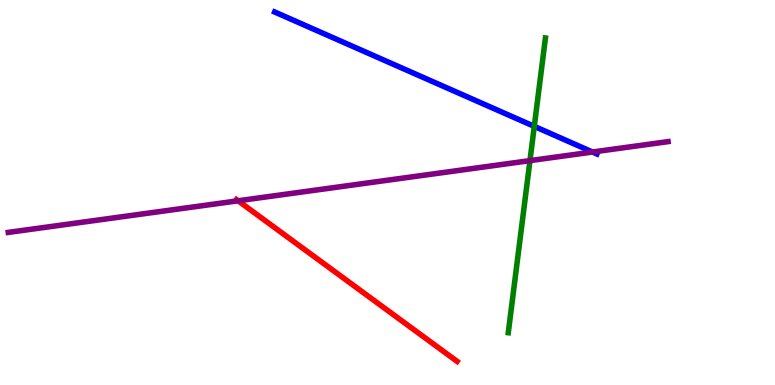[{'lines': ['blue', 'red'], 'intersections': []}, {'lines': ['green', 'red'], 'intersections': []}, {'lines': ['purple', 'red'], 'intersections': [{'x': 3.07, 'y': 4.78}]}, {'lines': ['blue', 'green'], 'intersections': [{'x': 6.89, 'y': 6.72}]}, {'lines': ['blue', 'purple'], 'intersections': [{'x': 7.65, 'y': 6.05}]}, {'lines': ['green', 'purple'], 'intersections': [{'x': 6.84, 'y': 5.83}]}]